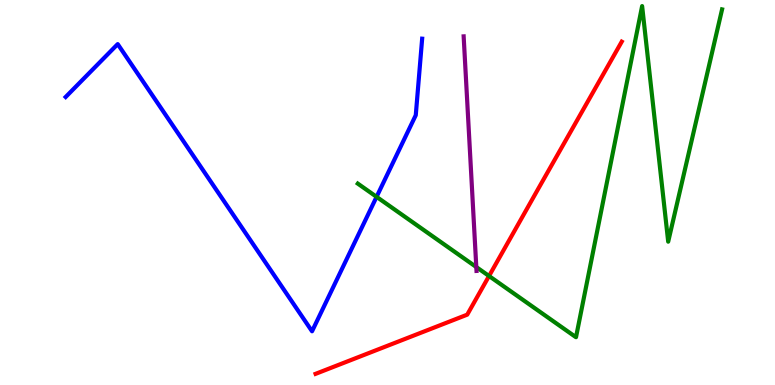[{'lines': ['blue', 'red'], 'intersections': []}, {'lines': ['green', 'red'], 'intersections': [{'x': 6.31, 'y': 2.83}]}, {'lines': ['purple', 'red'], 'intersections': []}, {'lines': ['blue', 'green'], 'intersections': [{'x': 4.86, 'y': 4.89}]}, {'lines': ['blue', 'purple'], 'intersections': []}, {'lines': ['green', 'purple'], 'intersections': [{'x': 6.15, 'y': 3.06}]}]